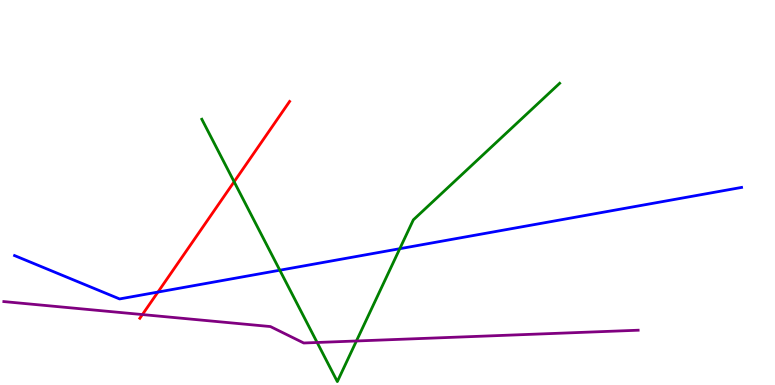[{'lines': ['blue', 'red'], 'intersections': [{'x': 2.04, 'y': 2.41}]}, {'lines': ['green', 'red'], 'intersections': [{'x': 3.02, 'y': 5.28}]}, {'lines': ['purple', 'red'], 'intersections': [{'x': 1.84, 'y': 1.83}]}, {'lines': ['blue', 'green'], 'intersections': [{'x': 3.61, 'y': 2.98}, {'x': 5.16, 'y': 3.54}]}, {'lines': ['blue', 'purple'], 'intersections': []}, {'lines': ['green', 'purple'], 'intersections': [{'x': 4.09, 'y': 1.1}, {'x': 4.6, 'y': 1.14}]}]